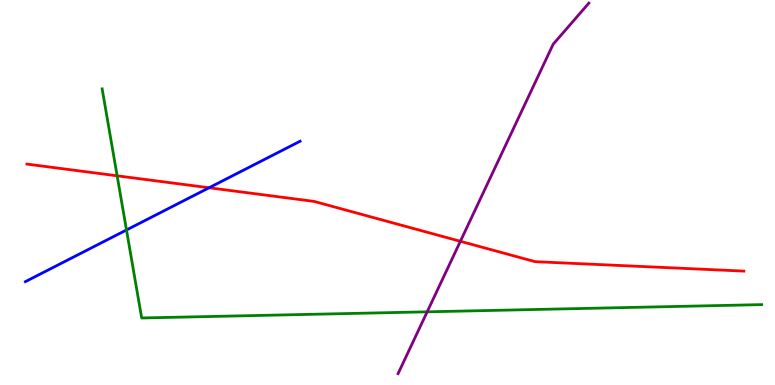[{'lines': ['blue', 'red'], 'intersections': [{'x': 2.7, 'y': 5.12}]}, {'lines': ['green', 'red'], 'intersections': [{'x': 1.51, 'y': 5.43}]}, {'lines': ['purple', 'red'], 'intersections': [{'x': 5.94, 'y': 3.73}]}, {'lines': ['blue', 'green'], 'intersections': [{'x': 1.63, 'y': 4.03}]}, {'lines': ['blue', 'purple'], 'intersections': []}, {'lines': ['green', 'purple'], 'intersections': [{'x': 5.51, 'y': 1.9}]}]